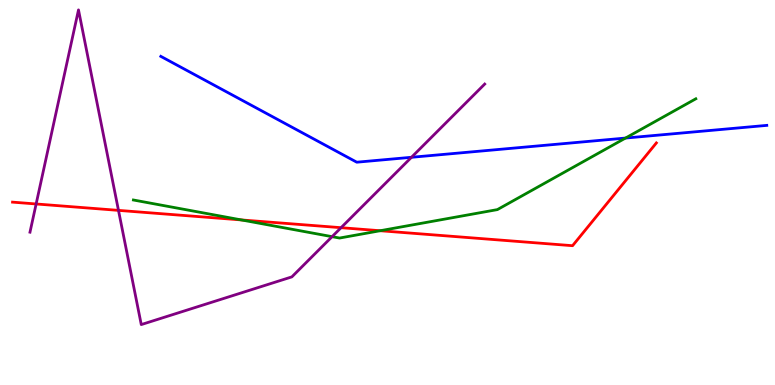[{'lines': ['blue', 'red'], 'intersections': []}, {'lines': ['green', 'red'], 'intersections': [{'x': 3.12, 'y': 4.29}, {'x': 4.91, 'y': 4.01}]}, {'lines': ['purple', 'red'], 'intersections': [{'x': 0.466, 'y': 4.7}, {'x': 1.53, 'y': 4.54}, {'x': 4.4, 'y': 4.09}]}, {'lines': ['blue', 'green'], 'intersections': [{'x': 8.07, 'y': 6.41}]}, {'lines': ['blue', 'purple'], 'intersections': [{'x': 5.31, 'y': 5.91}]}, {'lines': ['green', 'purple'], 'intersections': [{'x': 4.28, 'y': 3.85}]}]